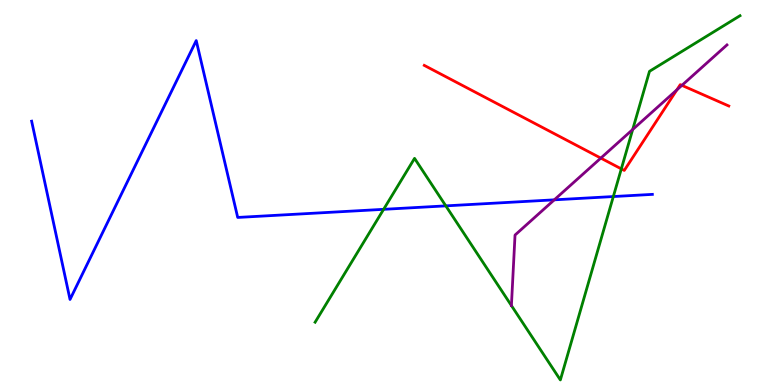[{'lines': ['blue', 'red'], 'intersections': []}, {'lines': ['green', 'red'], 'intersections': [{'x': 8.02, 'y': 5.61}]}, {'lines': ['purple', 'red'], 'intersections': [{'x': 7.75, 'y': 5.89}, {'x': 8.73, 'y': 7.67}, {'x': 8.8, 'y': 7.78}]}, {'lines': ['blue', 'green'], 'intersections': [{'x': 4.95, 'y': 4.56}, {'x': 5.75, 'y': 4.65}, {'x': 7.91, 'y': 4.89}]}, {'lines': ['blue', 'purple'], 'intersections': [{'x': 7.15, 'y': 4.81}]}, {'lines': ['green', 'purple'], 'intersections': [{'x': 6.6, 'y': 2.06}, {'x': 8.16, 'y': 6.64}]}]